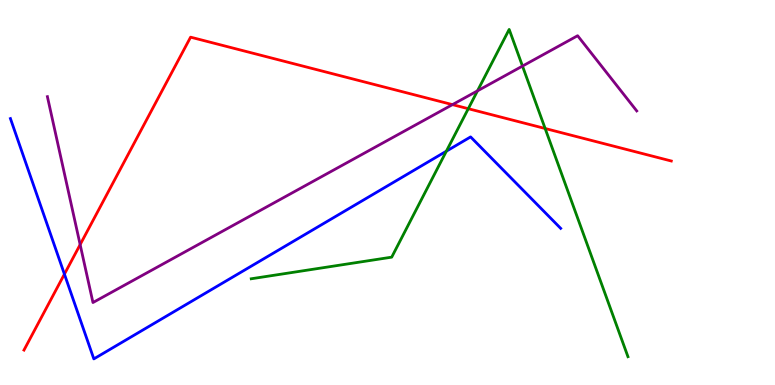[{'lines': ['blue', 'red'], 'intersections': [{'x': 0.831, 'y': 2.88}]}, {'lines': ['green', 'red'], 'intersections': [{'x': 6.04, 'y': 7.18}, {'x': 7.03, 'y': 6.66}]}, {'lines': ['purple', 'red'], 'intersections': [{'x': 1.03, 'y': 3.65}, {'x': 5.84, 'y': 7.28}]}, {'lines': ['blue', 'green'], 'intersections': [{'x': 5.76, 'y': 6.07}]}, {'lines': ['blue', 'purple'], 'intersections': []}, {'lines': ['green', 'purple'], 'intersections': [{'x': 6.16, 'y': 7.64}, {'x': 6.74, 'y': 8.28}]}]